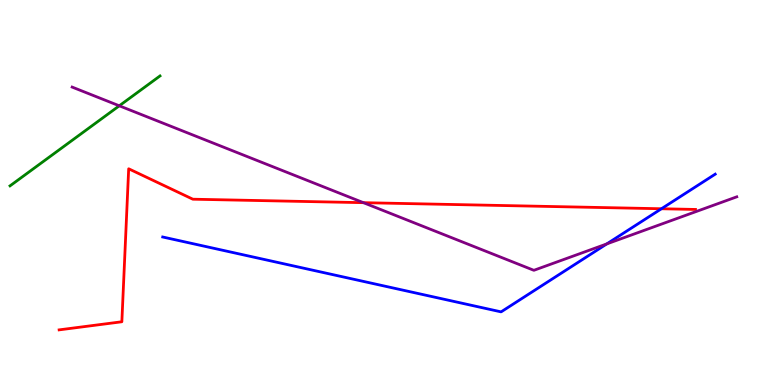[{'lines': ['blue', 'red'], 'intersections': [{'x': 8.53, 'y': 4.58}]}, {'lines': ['green', 'red'], 'intersections': []}, {'lines': ['purple', 'red'], 'intersections': [{'x': 4.69, 'y': 4.74}]}, {'lines': ['blue', 'green'], 'intersections': []}, {'lines': ['blue', 'purple'], 'intersections': [{'x': 7.83, 'y': 3.66}]}, {'lines': ['green', 'purple'], 'intersections': [{'x': 1.54, 'y': 7.25}]}]